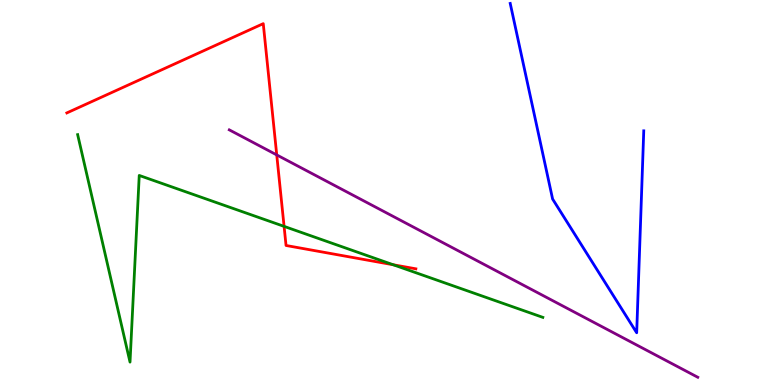[{'lines': ['blue', 'red'], 'intersections': []}, {'lines': ['green', 'red'], 'intersections': [{'x': 3.67, 'y': 4.12}, {'x': 5.07, 'y': 3.12}]}, {'lines': ['purple', 'red'], 'intersections': [{'x': 3.57, 'y': 5.98}]}, {'lines': ['blue', 'green'], 'intersections': []}, {'lines': ['blue', 'purple'], 'intersections': []}, {'lines': ['green', 'purple'], 'intersections': []}]